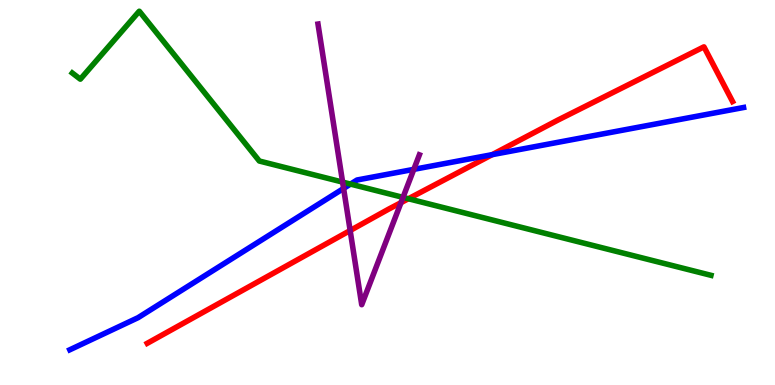[{'lines': ['blue', 'red'], 'intersections': [{'x': 6.35, 'y': 5.98}]}, {'lines': ['green', 'red'], 'intersections': [{'x': 5.27, 'y': 4.84}]}, {'lines': ['purple', 'red'], 'intersections': [{'x': 4.52, 'y': 4.01}, {'x': 5.17, 'y': 4.74}]}, {'lines': ['blue', 'green'], 'intersections': [{'x': 4.52, 'y': 5.22}]}, {'lines': ['blue', 'purple'], 'intersections': [{'x': 4.43, 'y': 5.11}, {'x': 5.34, 'y': 5.6}]}, {'lines': ['green', 'purple'], 'intersections': [{'x': 4.42, 'y': 5.27}, {'x': 5.2, 'y': 4.87}]}]